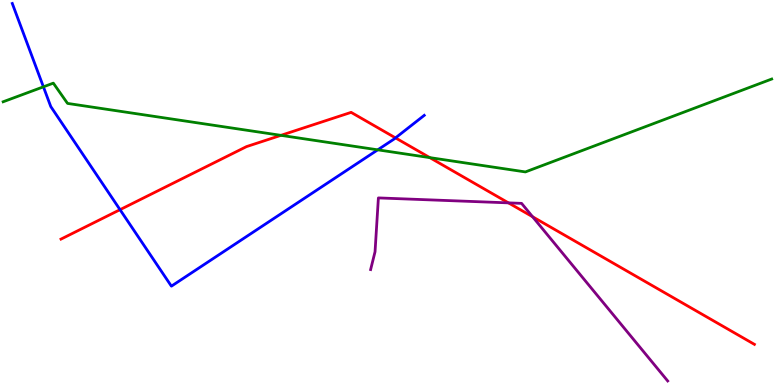[{'lines': ['blue', 'red'], 'intersections': [{'x': 1.55, 'y': 4.55}, {'x': 5.1, 'y': 6.42}]}, {'lines': ['green', 'red'], 'intersections': [{'x': 3.62, 'y': 6.48}, {'x': 5.55, 'y': 5.91}]}, {'lines': ['purple', 'red'], 'intersections': [{'x': 6.56, 'y': 4.73}, {'x': 6.87, 'y': 4.37}]}, {'lines': ['blue', 'green'], 'intersections': [{'x': 0.56, 'y': 7.74}, {'x': 4.87, 'y': 6.11}]}, {'lines': ['blue', 'purple'], 'intersections': []}, {'lines': ['green', 'purple'], 'intersections': []}]